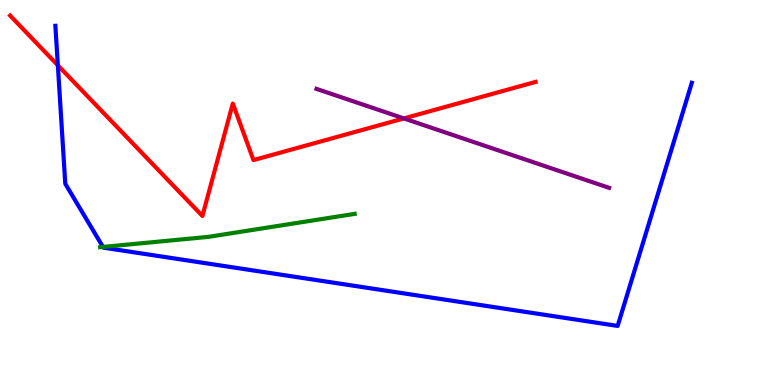[{'lines': ['blue', 'red'], 'intersections': [{'x': 0.747, 'y': 8.3}]}, {'lines': ['green', 'red'], 'intersections': []}, {'lines': ['purple', 'red'], 'intersections': [{'x': 5.21, 'y': 6.92}]}, {'lines': ['blue', 'green'], 'intersections': [{'x': 1.33, 'y': 3.59}]}, {'lines': ['blue', 'purple'], 'intersections': []}, {'lines': ['green', 'purple'], 'intersections': []}]